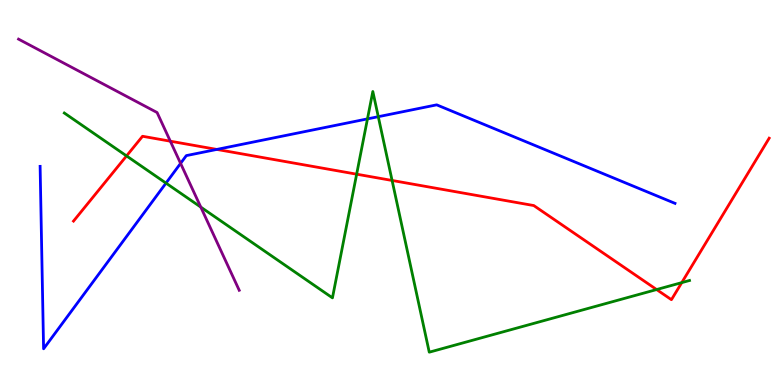[{'lines': ['blue', 'red'], 'intersections': [{'x': 2.8, 'y': 6.12}]}, {'lines': ['green', 'red'], 'intersections': [{'x': 1.63, 'y': 5.95}, {'x': 4.6, 'y': 5.48}, {'x': 5.06, 'y': 5.31}, {'x': 8.47, 'y': 2.48}, {'x': 8.8, 'y': 2.66}]}, {'lines': ['purple', 'red'], 'intersections': [{'x': 2.2, 'y': 6.33}]}, {'lines': ['blue', 'green'], 'intersections': [{'x': 2.14, 'y': 5.24}, {'x': 4.74, 'y': 6.91}, {'x': 4.88, 'y': 6.97}]}, {'lines': ['blue', 'purple'], 'intersections': [{'x': 2.33, 'y': 5.76}]}, {'lines': ['green', 'purple'], 'intersections': [{'x': 2.59, 'y': 4.62}]}]